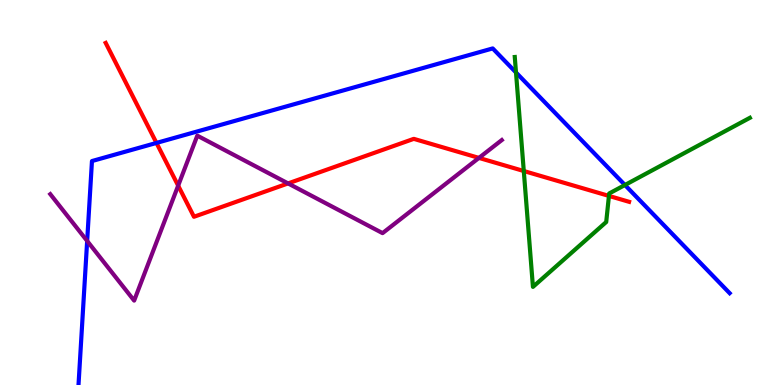[{'lines': ['blue', 'red'], 'intersections': [{'x': 2.02, 'y': 6.29}]}, {'lines': ['green', 'red'], 'intersections': [{'x': 6.76, 'y': 5.56}, {'x': 7.86, 'y': 4.91}]}, {'lines': ['purple', 'red'], 'intersections': [{'x': 2.3, 'y': 5.18}, {'x': 3.72, 'y': 5.24}, {'x': 6.18, 'y': 5.9}]}, {'lines': ['blue', 'green'], 'intersections': [{'x': 6.66, 'y': 8.12}, {'x': 8.06, 'y': 5.19}]}, {'lines': ['blue', 'purple'], 'intersections': [{'x': 1.12, 'y': 3.74}]}, {'lines': ['green', 'purple'], 'intersections': []}]